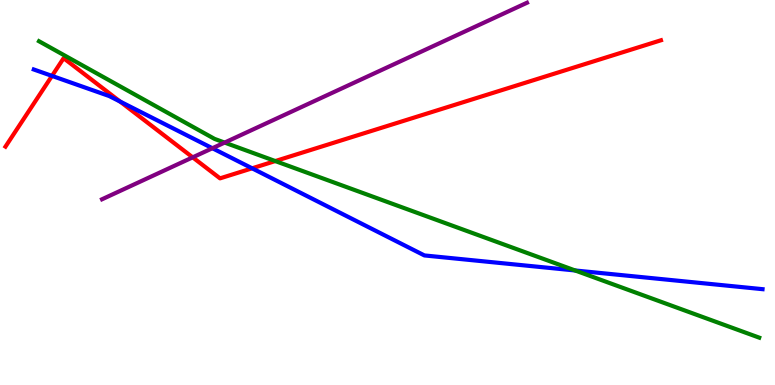[{'lines': ['blue', 'red'], 'intersections': [{'x': 0.671, 'y': 8.03}, {'x': 1.55, 'y': 7.36}, {'x': 3.25, 'y': 5.63}]}, {'lines': ['green', 'red'], 'intersections': [{'x': 3.55, 'y': 5.82}]}, {'lines': ['purple', 'red'], 'intersections': [{'x': 2.49, 'y': 5.91}]}, {'lines': ['blue', 'green'], 'intersections': [{'x': 7.42, 'y': 2.97}]}, {'lines': ['blue', 'purple'], 'intersections': [{'x': 2.74, 'y': 6.15}]}, {'lines': ['green', 'purple'], 'intersections': [{'x': 2.9, 'y': 6.3}]}]